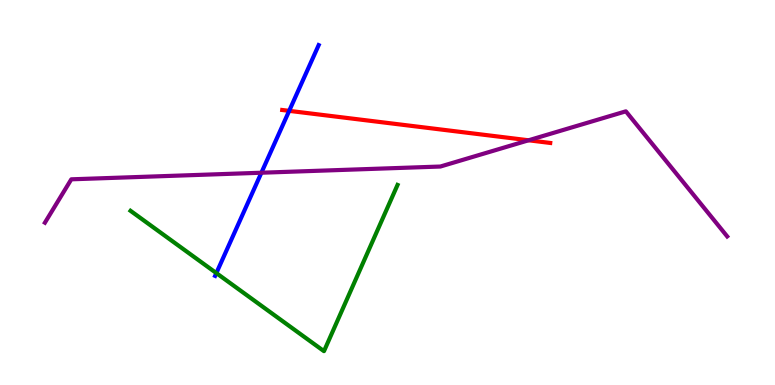[{'lines': ['blue', 'red'], 'intersections': [{'x': 3.73, 'y': 7.12}]}, {'lines': ['green', 'red'], 'intersections': []}, {'lines': ['purple', 'red'], 'intersections': [{'x': 6.82, 'y': 6.36}]}, {'lines': ['blue', 'green'], 'intersections': [{'x': 2.79, 'y': 2.91}]}, {'lines': ['blue', 'purple'], 'intersections': [{'x': 3.37, 'y': 5.51}]}, {'lines': ['green', 'purple'], 'intersections': []}]